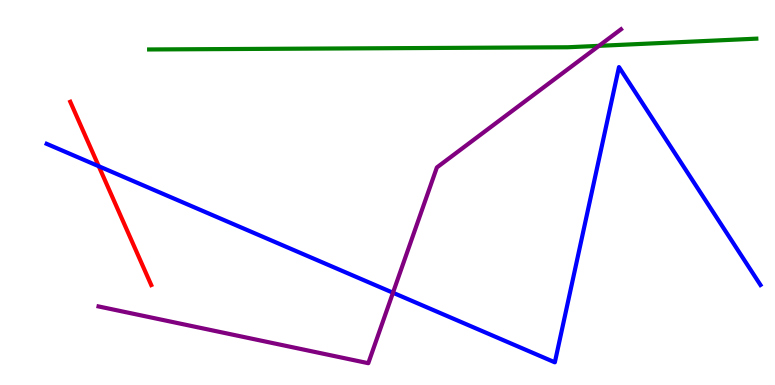[{'lines': ['blue', 'red'], 'intersections': [{'x': 1.27, 'y': 5.68}]}, {'lines': ['green', 'red'], 'intersections': []}, {'lines': ['purple', 'red'], 'intersections': []}, {'lines': ['blue', 'green'], 'intersections': []}, {'lines': ['blue', 'purple'], 'intersections': [{'x': 5.07, 'y': 2.4}]}, {'lines': ['green', 'purple'], 'intersections': [{'x': 7.73, 'y': 8.81}]}]